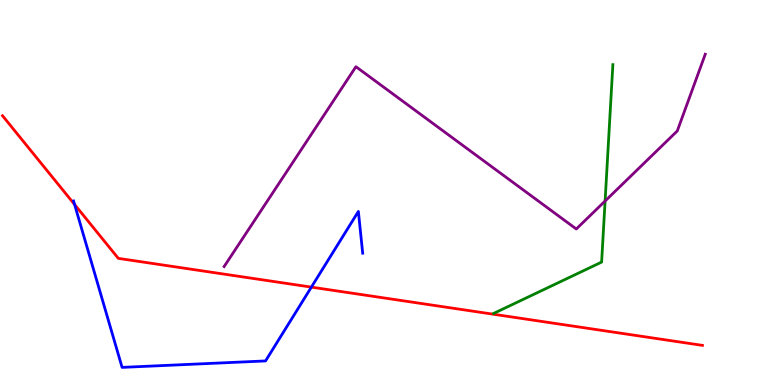[{'lines': ['blue', 'red'], 'intersections': [{'x': 0.962, 'y': 4.69}, {'x': 4.02, 'y': 2.54}]}, {'lines': ['green', 'red'], 'intersections': []}, {'lines': ['purple', 'red'], 'intersections': []}, {'lines': ['blue', 'green'], 'intersections': []}, {'lines': ['blue', 'purple'], 'intersections': []}, {'lines': ['green', 'purple'], 'intersections': [{'x': 7.81, 'y': 4.78}]}]